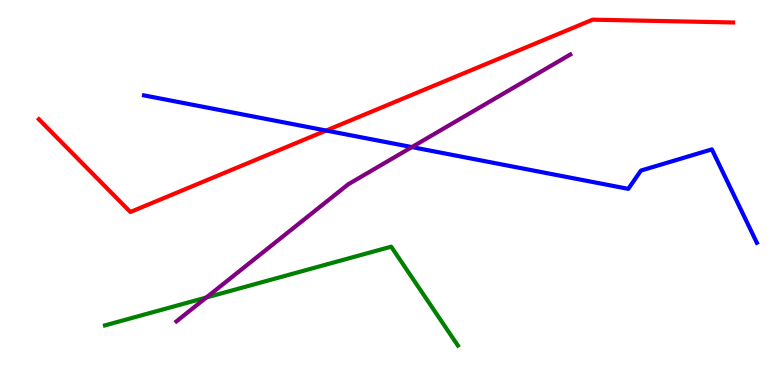[{'lines': ['blue', 'red'], 'intersections': [{'x': 4.21, 'y': 6.61}]}, {'lines': ['green', 'red'], 'intersections': []}, {'lines': ['purple', 'red'], 'intersections': []}, {'lines': ['blue', 'green'], 'intersections': []}, {'lines': ['blue', 'purple'], 'intersections': [{'x': 5.31, 'y': 6.18}]}, {'lines': ['green', 'purple'], 'intersections': [{'x': 2.66, 'y': 2.27}]}]